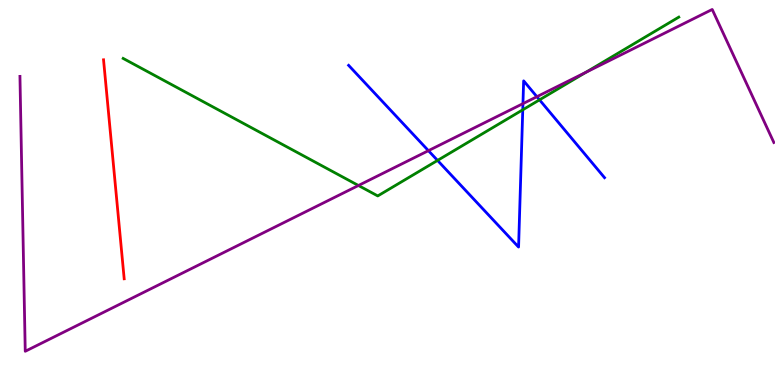[{'lines': ['blue', 'red'], 'intersections': []}, {'lines': ['green', 'red'], 'intersections': []}, {'lines': ['purple', 'red'], 'intersections': []}, {'lines': ['blue', 'green'], 'intersections': [{'x': 5.65, 'y': 5.83}, {'x': 6.75, 'y': 7.15}, {'x': 6.96, 'y': 7.41}]}, {'lines': ['blue', 'purple'], 'intersections': [{'x': 5.53, 'y': 6.09}, {'x': 6.75, 'y': 7.31}, {'x': 6.93, 'y': 7.49}]}, {'lines': ['green', 'purple'], 'intersections': [{'x': 4.62, 'y': 5.18}, {'x': 7.56, 'y': 8.12}]}]